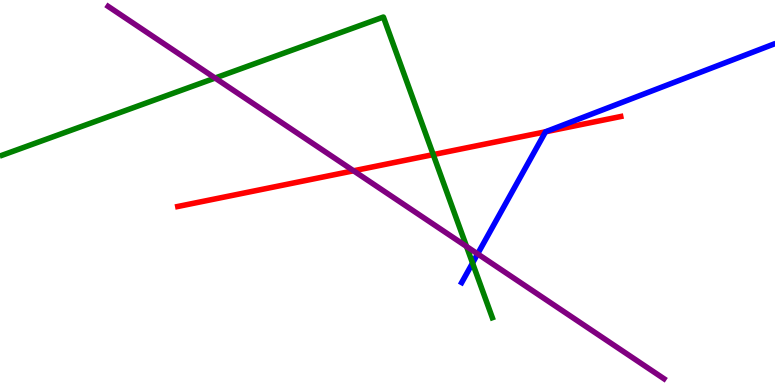[{'lines': ['blue', 'red'], 'intersections': [{'x': 7.04, 'y': 6.58}]}, {'lines': ['green', 'red'], 'intersections': [{'x': 5.59, 'y': 5.98}]}, {'lines': ['purple', 'red'], 'intersections': [{'x': 4.56, 'y': 5.56}]}, {'lines': ['blue', 'green'], 'intersections': [{'x': 6.1, 'y': 3.17}]}, {'lines': ['blue', 'purple'], 'intersections': [{'x': 6.16, 'y': 3.41}]}, {'lines': ['green', 'purple'], 'intersections': [{'x': 2.78, 'y': 7.97}, {'x': 6.02, 'y': 3.6}]}]